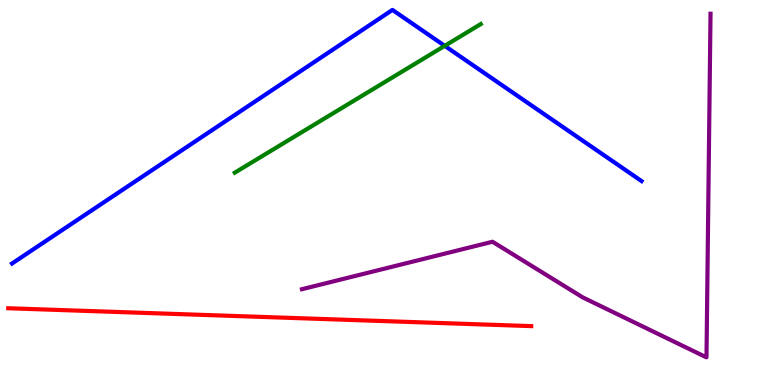[{'lines': ['blue', 'red'], 'intersections': []}, {'lines': ['green', 'red'], 'intersections': []}, {'lines': ['purple', 'red'], 'intersections': []}, {'lines': ['blue', 'green'], 'intersections': [{'x': 5.74, 'y': 8.81}]}, {'lines': ['blue', 'purple'], 'intersections': []}, {'lines': ['green', 'purple'], 'intersections': []}]